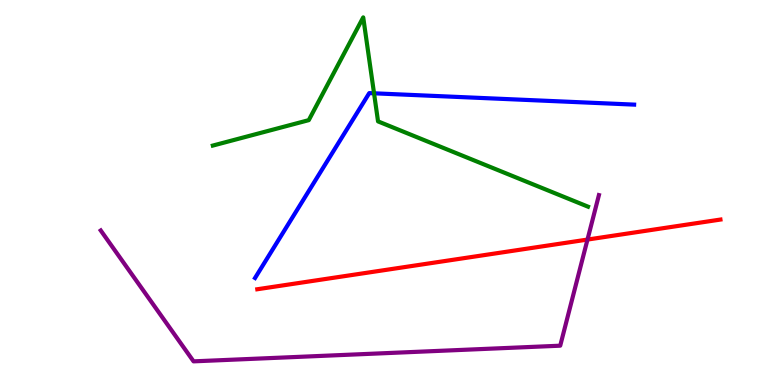[{'lines': ['blue', 'red'], 'intersections': []}, {'lines': ['green', 'red'], 'intersections': []}, {'lines': ['purple', 'red'], 'intersections': [{'x': 7.58, 'y': 3.78}]}, {'lines': ['blue', 'green'], 'intersections': [{'x': 4.83, 'y': 7.58}]}, {'lines': ['blue', 'purple'], 'intersections': []}, {'lines': ['green', 'purple'], 'intersections': []}]